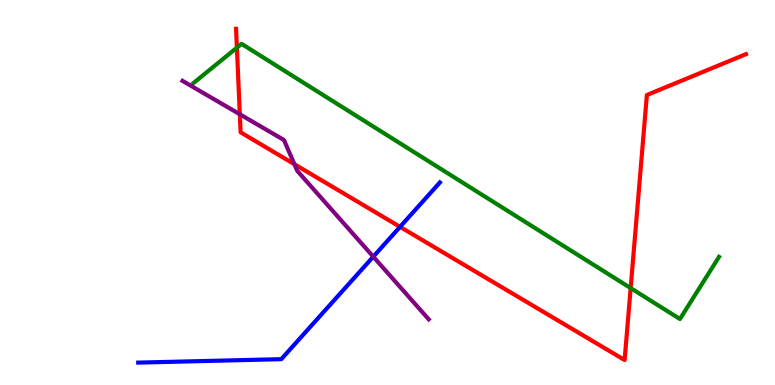[{'lines': ['blue', 'red'], 'intersections': [{'x': 5.16, 'y': 4.11}]}, {'lines': ['green', 'red'], 'intersections': [{'x': 3.06, 'y': 8.76}, {'x': 8.14, 'y': 2.52}]}, {'lines': ['purple', 'red'], 'intersections': [{'x': 3.09, 'y': 7.03}, {'x': 3.8, 'y': 5.73}]}, {'lines': ['blue', 'green'], 'intersections': []}, {'lines': ['blue', 'purple'], 'intersections': [{'x': 4.82, 'y': 3.33}]}, {'lines': ['green', 'purple'], 'intersections': []}]